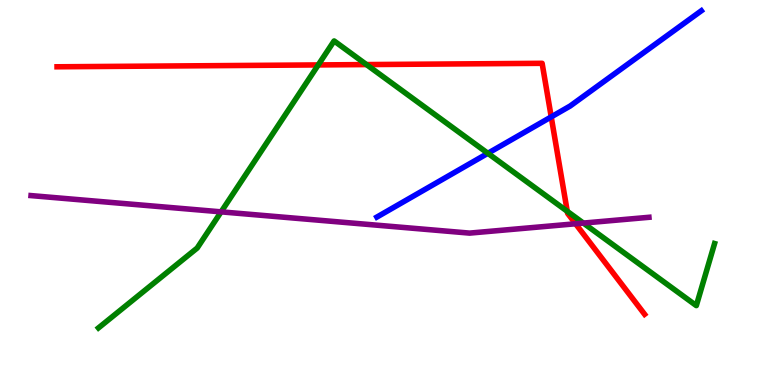[{'lines': ['blue', 'red'], 'intersections': [{'x': 7.11, 'y': 6.96}]}, {'lines': ['green', 'red'], 'intersections': [{'x': 4.11, 'y': 8.31}, {'x': 4.73, 'y': 8.32}, {'x': 7.32, 'y': 4.51}]}, {'lines': ['purple', 'red'], 'intersections': [{'x': 7.43, 'y': 4.19}]}, {'lines': ['blue', 'green'], 'intersections': [{'x': 6.3, 'y': 6.02}]}, {'lines': ['blue', 'purple'], 'intersections': []}, {'lines': ['green', 'purple'], 'intersections': [{'x': 2.85, 'y': 4.5}, {'x': 7.53, 'y': 4.21}]}]